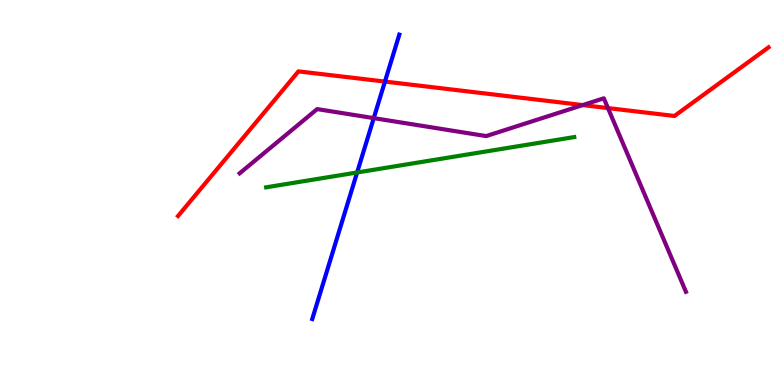[{'lines': ['blue', 'red'], 'intersections': [{'x': 4.97, 'y': 7.88}]}, {'lines': ['green', 'red'], 'intersections': []}, {'lines': ['purple', 'red'], 'intersections': [{'x': 7.52, 'y': 7.27}, {'x': 7.84, 'y': 7.19}]}, {'lines': ['blue', 'green'], 'intersections': [{'x': 4.61, 'y': 5.52}]}, {'lines': ['blue', 'purple'], 'intersections': [{'x': 4.82, 'y': 6.93}]}, {'lines': ['green', 'purple'], 'intersections': []}]